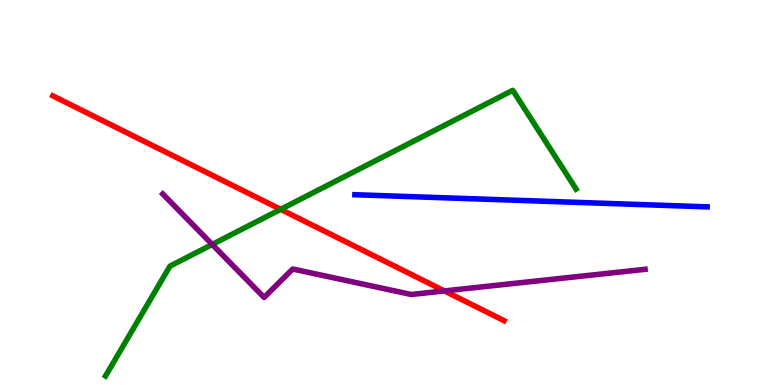[{'lines': ['blue', 'red'], 'intersections': []}, {'lines': ['green', 'red'], 'intersections': [{'x': 3.62, 'y': 4.56}]}, {'lines': ['purple', 'red'], 'intersections': [{'x': 5.73, 'y': 2.44}]}, {'lines': ['blue', 'green'], 'intersections': []}, {'lines': ['blue', 'purple'], 'intersections': []}, {'lines': ['green', 'purple'], 'intersections': [{'x': 2.74, 'y': 3.65}]}]